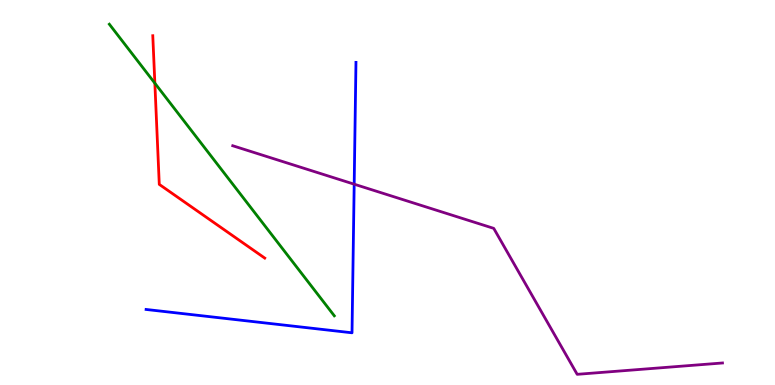[{'lines': ['blue', 'red'], 'intersections': []}, {'lines': ['green', 'red'], 'intersections': [{'x': 2.0, 'y': 7.84}]}, {'lines': ['purple', 'red'], 'intersections': []}, {'lines': ['blue', 'green'], 'intersections': []}, {'lines': ['blue', 'purple'], 'intersections': [{'x': 4.57, 'y': 5.22}]}, {'lines': ['green', 'purple'], 'intersections': []}]